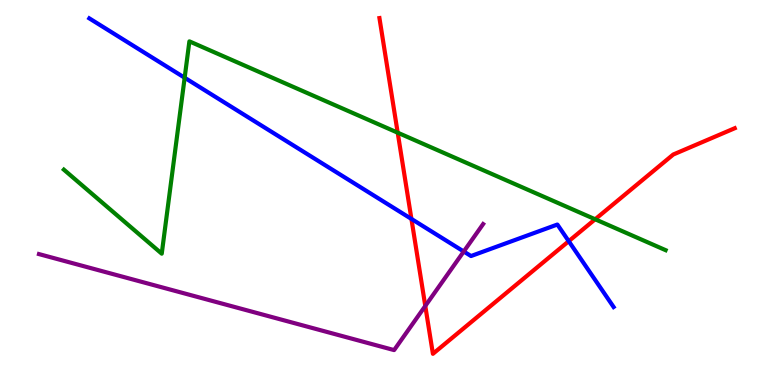[{'lines': ['blue', 'red'], 'intersections': [{'x': 5.31, 'y': 4.31}, {'x': 7.34, 'y': 3.74}]}, {'lines': ['green', 'red'], 'intersections': [{'x': 5.13, 'y': 6.55}, {'x': 7.68, 'y': 4.3}]}, {'lines': ['purple', 'red'], 'intersections': [{'x': 5.49, 'y': 2.05}]}, {'lines': ['blue', 'green'], 'intersections': [{'x': 2.38, 'y': 7.98}]}, {'lines': ['blue', 'purple'], 'intersections': [{'x': 5.98, 'y': 3.47}]}, {'lines': ['green', 'purple'], 'intersections': []}]